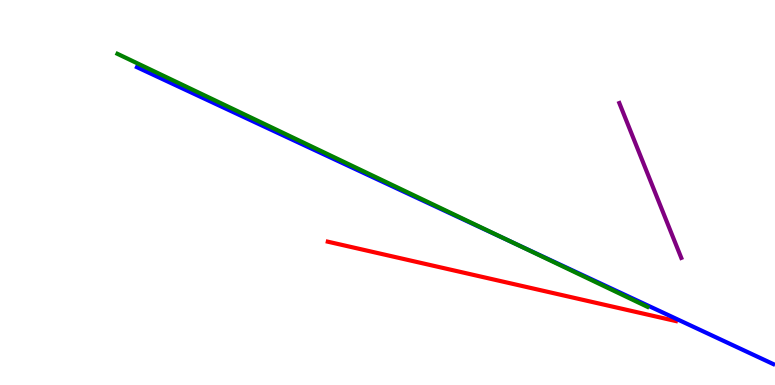[{'lines': ['blue', 'red'], 'intersections': []}, {'lines': ['green', 'red'], 'intersections': []}, {'lines': ['purple', 'red'], 'intersections': []}, {'lines': ['blue', 'green'], 'intersections': [{'x': 6.6, 'y': 3.71}]}, {'lines': ['blue', 'purple'], 'intersections': []}, {'lines': ['green', 'purple'], 'intersections': []}]